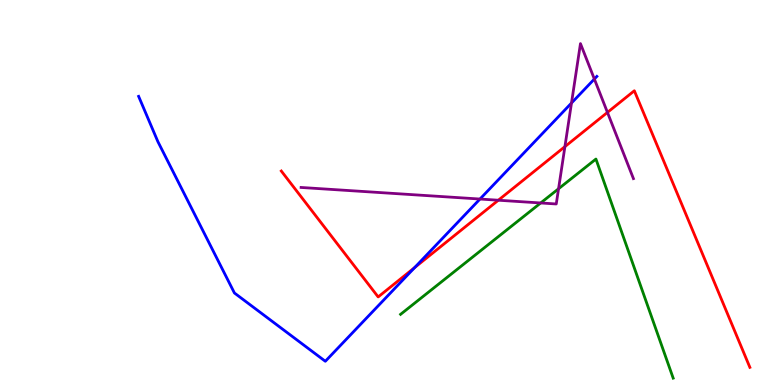[{'lines': ['blue', 'red'], 'intersections': [{'x': 5.35, 'y': 3.05}]}, {'lines': ['green', 'red'], 'intersections': []}, {'lines': ['purple', 'red'], 'intersections': [{'x': 6.43, 'y': 4.8}, {'x': 7.29, 'y': 6.19}, {'x': 7.84, 'y': 7.08}]}, {'lines': ['blue', 'green'], 'intersections': []}, {'lines': ['blue', 'purple'], 'intersections': [{'x': 6.19, 'y': 4.83}, {'x': 7.37, 'y': 7.32}, {'x': 7.67, 'y': 7.95}]}, {'lines': ['green', 'purple'], 'intersections': [{'x': 6.98, 'y': 4.73}, {'x': 7.21, 'y': 5.1}]}]